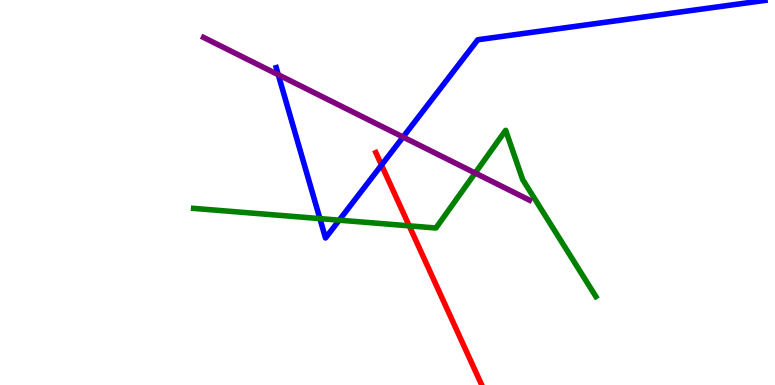[{'lines': ['blue', 'red'], 'intersections': [{'x': 4.92, 'y': 5.71}]}, {'lines': ['green', 'red'], 'intersections': [{'x': 5.28, 'y': 4.13}]}, {'lines': ['purple', 'red'], 'intersections': []}, {'lines': ['blue', 'green'], 'intersections': [{'x': 4.13, 'y': 4.32}, {'x': 4.38, 'y': 4.28}]}, {'lines': ['blue', 'purple'], 'intersections': [{'x': 3.59, 'y': 8.06}, {'x': 5.2, 'y': 6.44}]}, {'lines': ['green', 'purple'], 'intersections': [{'x': 6.13, 'y': 5.51}]}]